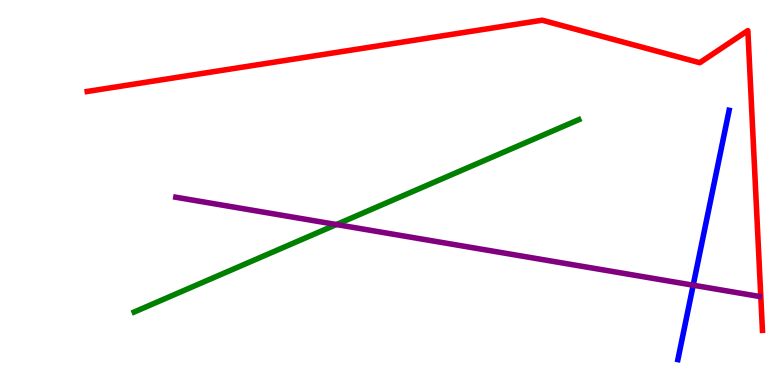[{'lines': ['blue', 'red'], 'intersections': []}, {'lines': ['green', 'red'], 'intersections': []}, {'lines': ['purple', 'red'], 'intersections': []}, {'lines': ['blue', 'green'], 'intersections': []}, {'lines': ['blue', 'purple'], 'intersections': [{'x': 8.94, 'y': 2.59}]}, {'lines': ['green', 'purple'], 'intersections': [{'x': 4.34, 'y': 4.17}]}]